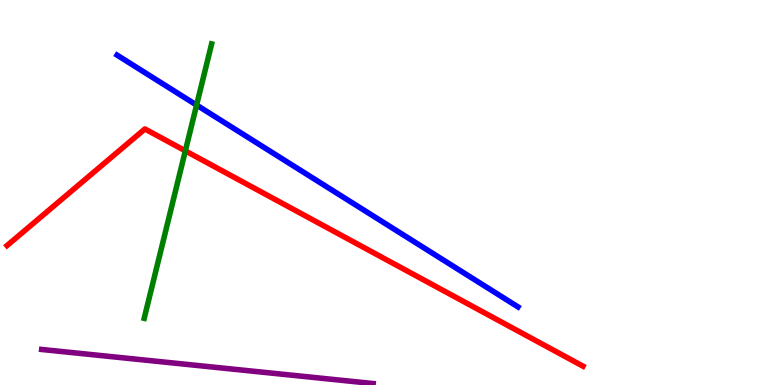[{'lines': ['blue', 'red'], 'intersections': []}, {'lines': ['green', 'red'], 'intersections': [{'x': 2.39, 'y': 6.08}]}, {'lines': ['purple', 'red'], 'intersections': []}, {'lines': ['blue', 'green'], 'intersections': [{'x': 2.54, 'y': 7.27}]}, {'lines': ['blue', 'purple'], 'intersections': []}, {'lines': ['green', 'purple'], 'intersections': []}]